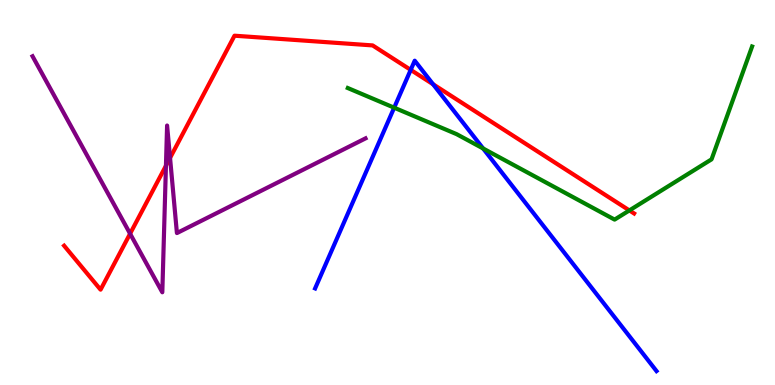[{'lines': ['blue', 'red'], 'intersections': [{'x': 5.3, 'y': 8.18}, {'x': 5.59, 'y': 7.81}]}, {'lines': ['green', 'red'], 'intersections': [{'x': 8.12, 'y': 4.53}]}, {'lines': ['purple', 'red'], 'intersections': [{'x': 1.68, 'y': 3.93}, {'x': 2.14, 'y': 5.7}, {'x': 2.19, 'y': 5.9}]}, {'lines': ['blue', 'green'], 'intersections': [{'x': 5.09, 'y': 7.2}, {'x': 6.23, 'y': 6.14}]}, {'lines': ['blue', 'purple'], 'intersections': []}, {'lines': ['green', 'purple'], 'intersections': []}]